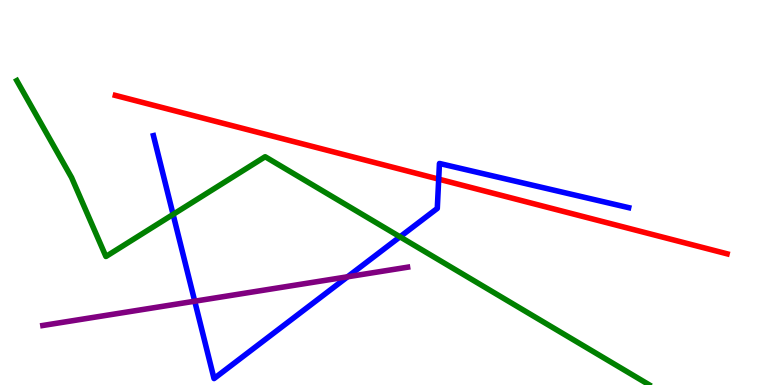[{'lines': ['blue', 'red'], 'intersections': [{'x': 5.66, 'y': 5.35}]}, {'lines': ['green', 'red'], 'intersections': []}, {'lines': ['purple', 'red'], 'intersections': []}, {'lines': ['blue', 'green'], 'intersections': [{'x': 2.23, 'y': 4.43}, {'x': 5.16, 'y': 3.85}]}, {'lines': ['blue', 'purple'], 'intersections': [{'x': 2.51, 'y': 2.18}, {'x': 4.48, 'y': 2.81}]}, {'lines': ['green', 'purple'], 'intersections': []}]